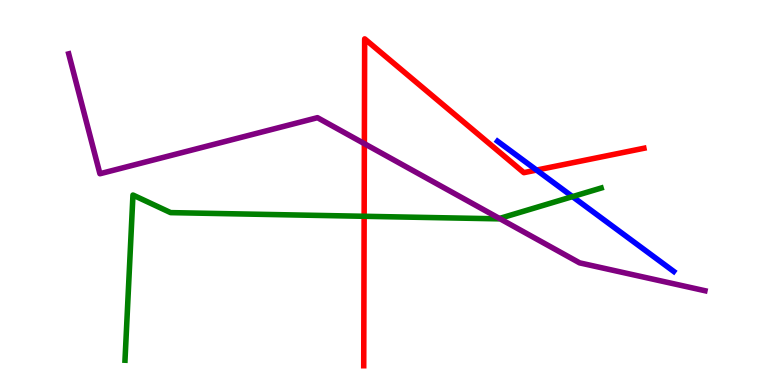[{'lines': ['blue', 'red'], 'intersections': [{'x': 6.92, 'y': 5.58}]}, {'lines': ['green', 'red'], 'intersections': [{'x': 4.7, 'y': 4.38}]}, {'lines': ['purple', 'red'], 'intersections': [{'x': 4.7, 'y': 6.27}]}, {'lines': ['blue', 'green'], 'intersections': [{'x': 7.39, 'y': 4.89}]}, {'lines': ['blue', 'purple'], 'intersections': []}, {'lines': ['green', 'purple'], 'intersections': [{'x': 6.44, 'y': 4.33}]}]